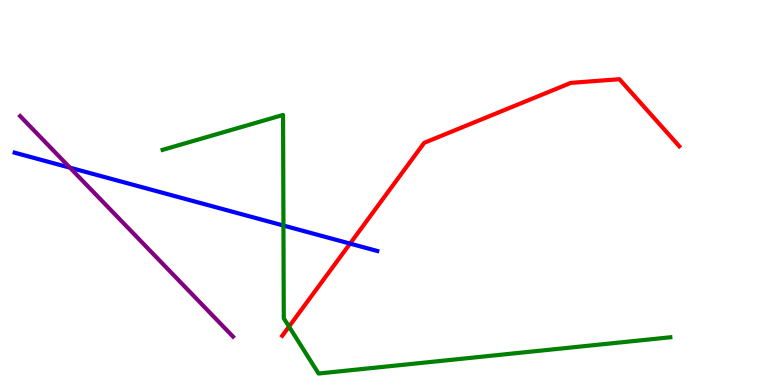[{'lines': ['blue', 'red'], 'intersections': [{'x': 4.52, 'y': 3.67}]}, {'lines': ['green', 'red'], 'intersections': [{'x': 3.73, 'y': 1.52}]}, {'lines': ['purple', 'red'], 'intersections': []}, {'lines': ['blue', 'green'], 'intersections': [{'x': 3.66, 'y': 4.14}]}, {'lines': ['blue', 'purple'], 'intersections': [{'x': 0.902, 'y': 5.65}]}, {'lines': ['green', 'purple'], 'intersections': []}]